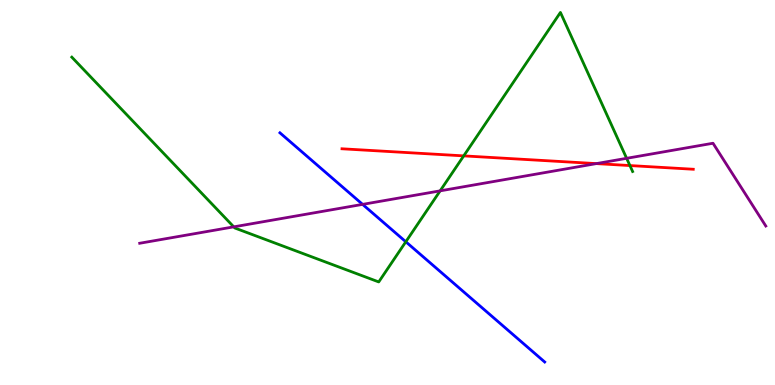[{'lines': ['blue', 'red'], 'intersections': []}, {'lines': ['green', 'red'], 'intersections': [{'x': 5.98, 'y': 5.95}, {'x': 8.13, 'y': 5.7}]}, {'lines': ['purple', 'red'], 'intersections': [{'x': 7.69, 'y': 5.75}]}, {'lines': ['blue', 'green'], 'intersections': [{'x': 5.24, 'y': 3.72}]}, {'lines': ['blue', 'purple'], 'intersections': [{'x': 4.68, 'y': 4.69}]}, {'lines': ['green', 'purple'], 'intersections': [{'x': 3.02, 'y': 4.11}, {'x': 5.68, 'y': 5.04}, {'x': 8.09, 'y': 5.89}]}]